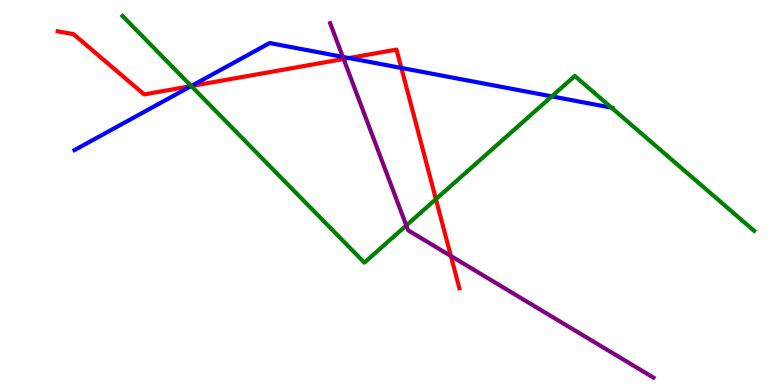[{'lines': ['blue', 'red'], 'intersections': [{'x': 2.47, 'y': 7.76}, {'x': 4.5, 'y': 8.49}, {'x': 5.18, 'y': 8.24}]}, {'lines': ['green', 'red'], 'intersections': [{'x': 2.47, 'y': 7.76}, {'x': 5.62, 'y': 4.83}]}, {'lines': ['purple', 'red'], 'intersections': [{'x': 4.43, 'y': 8.47}, {'x': 5.82, 'y': 3.35}]}, {'lines': ['blue', 'green'], 'intersections': [{'x': 2.47, 'y': 7.77}, {'x': 7.12, 'y': 7.5}, {'x': 7.89, 'y': 7.2}]}, {'lines': ['blue', 'purple'], 'intersections': [{'x': 4.42, 'y': 8.52}]}, {'lines': ['green', 'purple'], 'intersections': [{'x': 5.24, 'y': 4.14}]}]